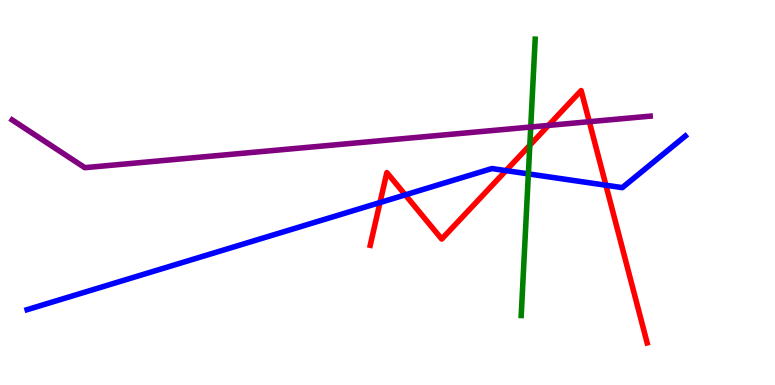[{'lines': ['blue', 'red'], 'intersections': [{'x': 4.9, 'y': 4.74}, {'x': 5.23, 'y': 4.94}, {'x': 6.53, 'y': 5.57}, {'x': 7.82, 'y': 5.19}]}, {'lines': ['green', 'red'], 'intersections': [{'x': 6.84, 'y': 6.23}]}, {'lines': ['purple', 'red'], 'intersections': [{'x': 7.08, 'y': 6.74}, {'x': 7.6, 'y': 6.84}]}, {'lines': ['blue', 'green'], 'intersections': [{'x': 6.82, 'y': 5.48}]}, {'lines': ['blue', 'purple'], 'intersections': []}, {'lines': ['green', 'purple'], 'intersections': [{'x': 6.85, 'y': 6.7}]}]